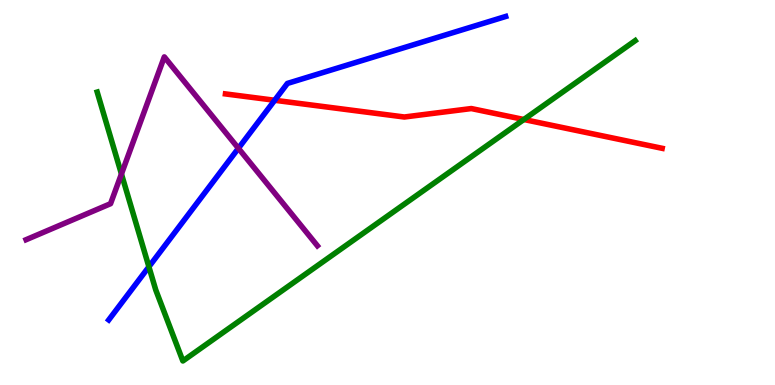[{'lines': ['blue', 'red'], 'intersections': [{'x': 3.54, 'y': 7.4}]}, {'lines': ['green', 'red'], 'intersections': [{'x': 6.76, 'y': 6.9}]}, {'lines': ['purple', 'red'], 'intersections': []}, {'lines': ['blue', 'green'], 'intersections': [{'x': 1.92, 'y': 3.07}]}, {'lines': ['blue', 'purple'], 'intersections': [{'x': 3.08, 'y': 6.15}]}, {'lines': ['green', 'purple'], 'intersections': [{'x': 1.57, 'y': 5.48}]}]